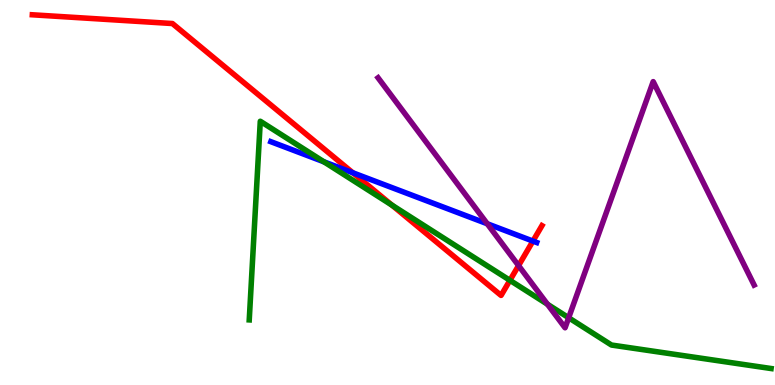[{'lines': ['blue', 'red'], 'intersections': [{'x': 4.55, 'y': 5.51}, {'x': 6.88, 'y': 3.74}]}, {'lines': ['green', 'red'], 'intersections': [{'x': 5.06, 'y': 4.67}, {'x': 6.58, 'y': 2.72}]}, {'lines': ['purple', 'red'], 'intersections': [{'x': 6.69, 'y': 3.1}]}, {'lines': ['blue', 'green'], 'intersections': [{'x': 4.18, 'y': 5.8}]}, {'lines': ['blue', 'purple'], 'intersections': [{'x': 6.29, 'y': 4.19}]}, {'lines': ['green', 'purple'], 'intersections': [{'x': 7.06, 'y': 2.1}, {'x': 7.34, 'y': 1.75}]}]